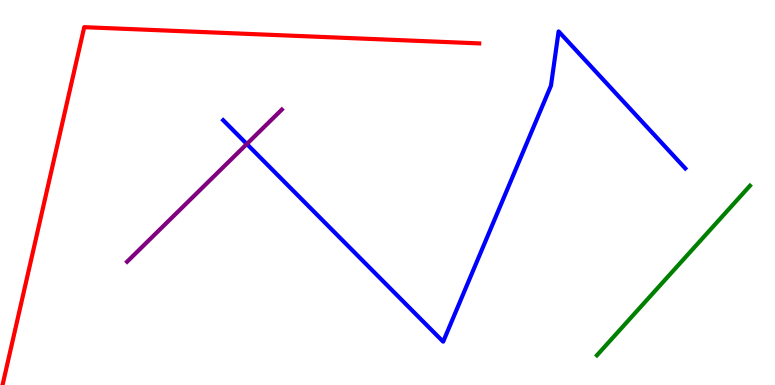[{'lines': ['blue', 'red'], 'intersections': []}, {'lines': ['green', 'red'], 'intersections': []}, {'lines': ['purple', 'red'], 'intersections': []}, {'lines': ['blue', 'green'], 'intersections': []}, {'lines': ['blue', 'purple'], 'intersections': [{'x': 3.18, 'y': 6.26}]}, {'lines': ['green', 'purple'], 'intersections': []}]